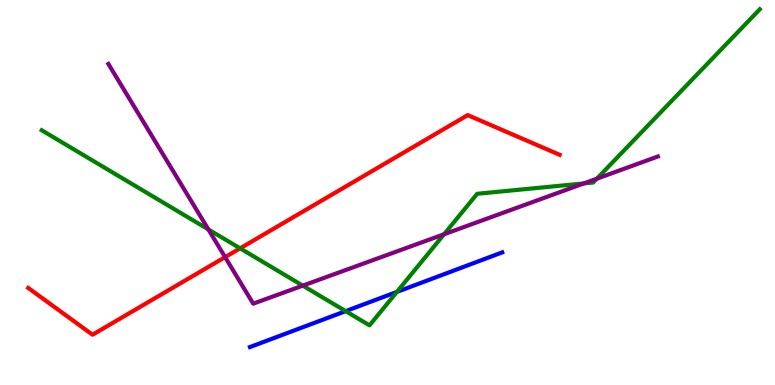[{'lines': ['blue', 'red'], 'intersections': []}, {'lines': ['green', 'red'], 'intersections': [{'x': 3.1, 'y': 3.55}]}, {'lines': ['purple', 'red'], 'intersections': [{'x': 2.9, 'y': 3.32}]}, {'lines': ['blue', 'green'], 'intersections': [{'x': 4.46, 'y': 1.92}, {'x': 5.12, 'y': 2.42}]}, {'lines': ['blue', 'purple'], 'intersections': []}, {'lines': ['green', 'purple'], 'intersections': [{'x': 2.69, 'y': 4.04}, {'x': 3.91, 'y': 2.58}, {'x': 5.73, 'y': 3.92}, {'x': 7.53, 'y': 5.24}, {'x': 7.7, 'y': 5.36}]}]